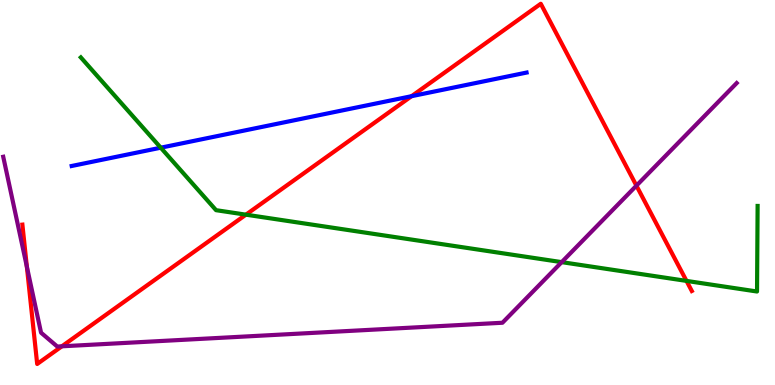[{'lines': ['blue', 'red'], 'intersections': [{'x': 5.31, 'y': 7.5}]}, {'lines': ['green', 'red'], 'intersections': [{'x': 3.17, 'y': 4.42}, {'x': 8.86, 'y': 2.7}]}, {'lines': ['purple', 'red'], 'intersections': [{'x': 0.346, 'y': 3.07}, {'x': 0.798, 'y': 1.01}, {'x': 8.21, 'y': 5.18}]}, {'lines': ['blue', 'green'], 'intersections': [{'x': 2.07, 'y': 6.16}]}, {'lines': ['blue', 'purple'], 'intersections': []}, {'lines': ['green', 'purple'], 'intersections': [{'x': 7.25, 'y': 3.19}]}]